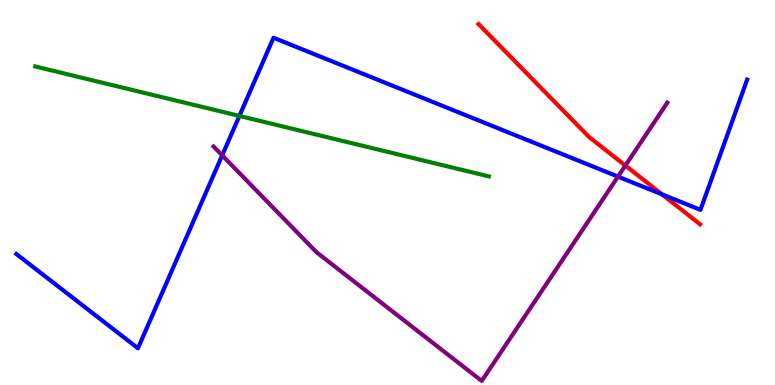[{'lines': ['blue', 'red'], 'intersections': [{'x': 8.54, 'y': 4.95}]}, {'lines': ['green', 'red'], 'intersections': []}, {'lines': ['purple', 'red'], 'intersections': [{'x': 8.07, 'y': 5.7}]}, {'lines': ['blue', 'green'], 'intersections': [{'x': 3.09, 'y': 6.99}]}, {'lines': ['blue', 'purple'], 'intersections': [{'x': 2.87, 'y': 5.96}, {'x': 7.97, 'y': 5.41}]}, {'lines': ['green', 'purple'], 'intersections': []}]